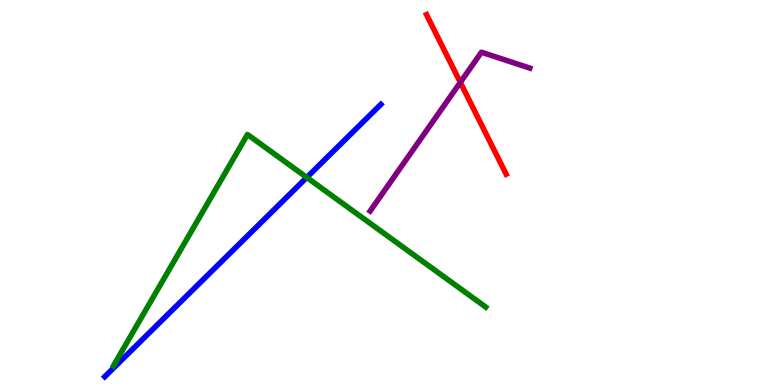[{'lines': ['blue', 'red'], 'intersections': []}, {'lines': ['green', 'red'], 'intersections': []}, {'lines': ['purple', 'red'], 'intersections': [{'x': 5.94, 'y': 7.86}]}, {'lines': ['blue', 'green'], 'intersections': [{'x': 3.96, 'y': 5.39}]}, {'lines': ['blue', 'purple'], 'intersections': []}, {'lines': ['green', 'purple'], 'intersections': []}]